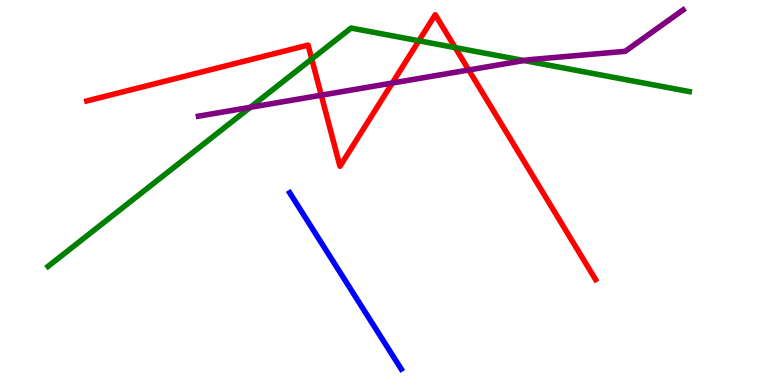[{'lines': ['blue', 'red'], 'intersections': []}, {'lines': ['green', 'red'], 'intersections': [{'x': 4.02, 'y': 8.47}, {'x': 5.4, 'y': 8.94}, {'x': 5.87, 'y': 8.76}]}, {'lines': ['purple', 'red'], 'intersections': [{'x': 4.15, 'y': 7.53}, {'x': 5.06, 'y': 7.84}, {'x': 6.05, 'y': 8.18}]}, {'lines': ['blue', 'green'], 'intersections': []}, {'lines': ['blue', 'purple'], 'intersections': []}, {'lines': ['green', 'purple'], 'intersections': [{'x': 3.23, 'y': 7.21}, {'x': 6.76, 'y': 8.43}]}]